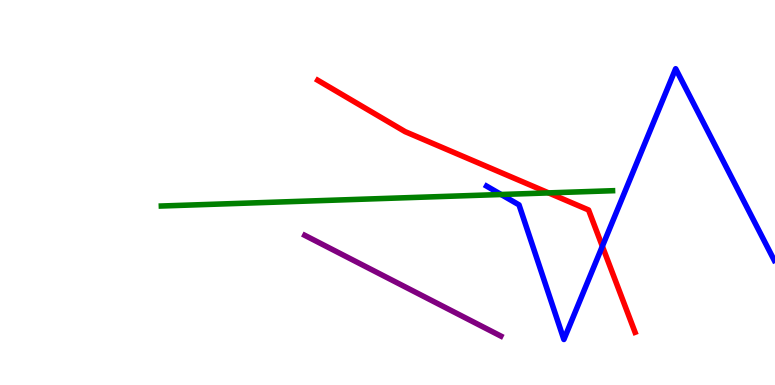[{'lines': ['blue', 'red'], 'intersections': [{'x': 7.77, 'y': 3.6}]}, {'lines': ['green', 'red'], 'intersections': [{'x': 7.08, 'y': 4.99}]}, {'lines': ['purple', 'red'], 'intersections': []}, {'lines': ['blue', 'green'], 'intersections': [{'x': 6.47, 'y': 4.95}]}, {'lines': ['blue', 'purple'], 'intersections': []}, {'lines': ['green', 'purple'], 'intersections': []}]